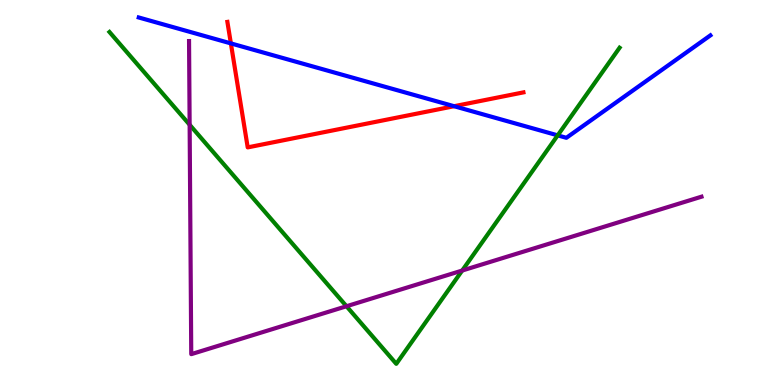[{'lines': ['blue', 'red'], 'intersections': [{'x': 2.98, 'y': 8.87}, {'x': 5.86, 'y': 7.24}]}, {'lines': ['green', 'red'], 'intersections': []}, {'lines': ['purple', 'red'], 'intersections': []}, {'lines': ['blue', 'green'], 'intersections': [{'x': 7.2, 'y': 6.48}]}, {'lines': ['blue', 'purple'], 'intersections': []}, {'lines': ['green', 'purple'], 'intersections': [{'x': 2.45, 'y': 6.76}, {'x': 4.47, 'y': 2.05}, {'x': 5.96, 'y': 2.97}]}]